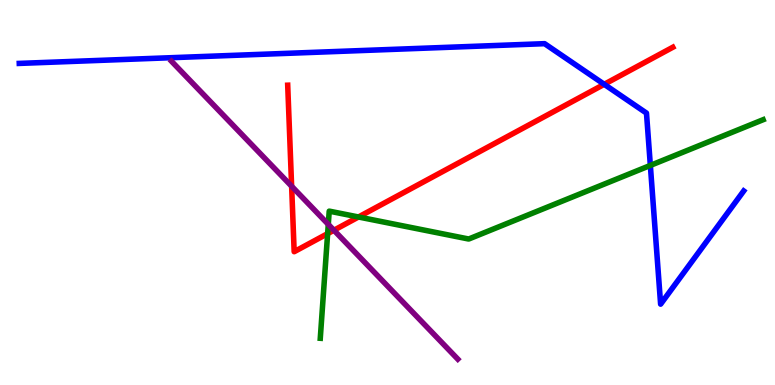[{'lines': ['blue', 'red'], 'intersections': [{'x': 7.8, 'y': 7.81}]}, {'lines': ['green', 'red'], 'intersections': [{'x': 4.23, 'y': 3.93}, {'x': 4.63, 'y': 4.36}]}, {'lines': ['purple', 'red'], 'intersections': [{'x': 3.76, 'y': 5.16}, {'x': 4.31, 'y': 4.02}]}, {'lines': ['blue', 'green'], 'intersections': [{'x': 8.39, 'y': 5.7}]}, {'lines': ['blue', 'purple'], 'intersections': []}, {'lines': ['green', 'purple'], 'intersections': [{'x': 4.24, 'y': 4.17}]}]